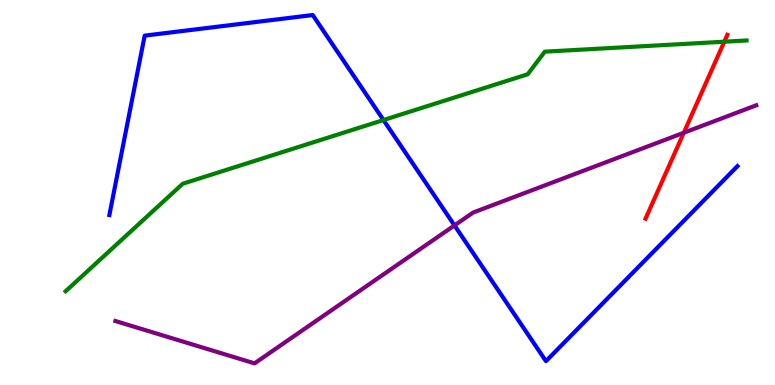[{'lines': ['blue', 'red'], 'intersections': []}, {'lines': ['green', 'red'], 'intersections': [{'x': 9.35, 'y': 8.92}]}, {'lines': ['purple', 'red'], 'intersections': [{'x': 8.82, 'y': 6.55}]}, {'lines': ['blue', 'green'], 'intersections': [{'x': 4.95, 'y': 6.88}]}, {'lines': ['blue', 'purple'], 'intersections': [{'x': 5.86, 'y': 4.15}]}, {'lines': ['green', 'purple'], 'intersections': []}]